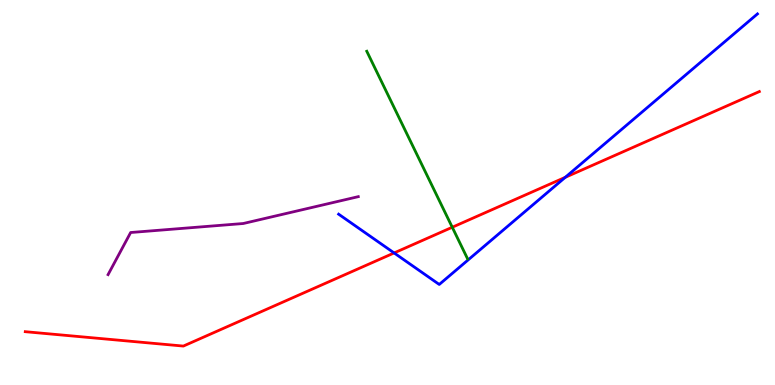[{'lines': ['blue', 'red'], 'intersections': [{'x': 5.09, 'y': 3.43}, {'x': 7.29, 'y': 5.39}]}, {'lines': ['green', 'red'], 'intersections': [{'x': 5.84, 'y': 4.1}]}, {'lines': ['purple', 'red'], 'intersections': []}, {'lines': ['blue', 'green'], 'intersections': []}, {'lines': ['blue', 'purple'], 'intersections': []}, {'lines': ['green', 'purple'], 'intersections': []}]